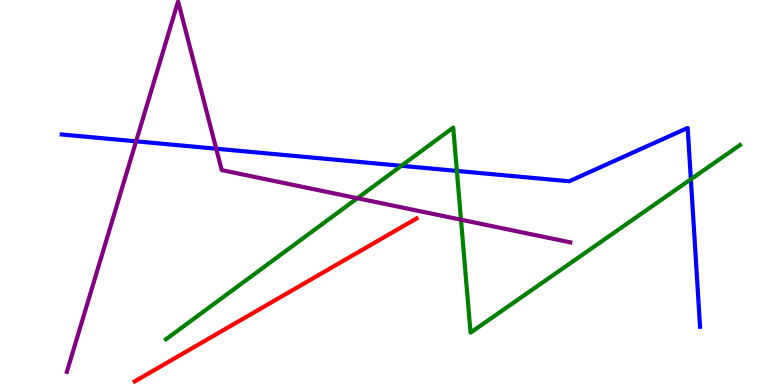[{'lines': ['blue', 'red'], 'intersections': []}, {'lines': ['green', 'red'], 'intersections': []}, {'lines': ['purple', 'red'], 'intersections': []}, {'lines': ['blue', 'green'], 'intersections': [{'x': 5.18, 'y': 5.69}, {'x': 5.9, 'y': 5.56}, {'x': 8.91, 'y': 5.34}]}, {'lines': ['blue', 'purple'], 'intersections': [{'x': 1.76, 'y': 6.33}, {'x': 2.79, 'y': 6.14}]}, {'lines': ['green', 'purple'], 'intersections': [{'x': 4.61, 'y': 4.85}, {'x': 5.95, 'y': 4.29}]}]